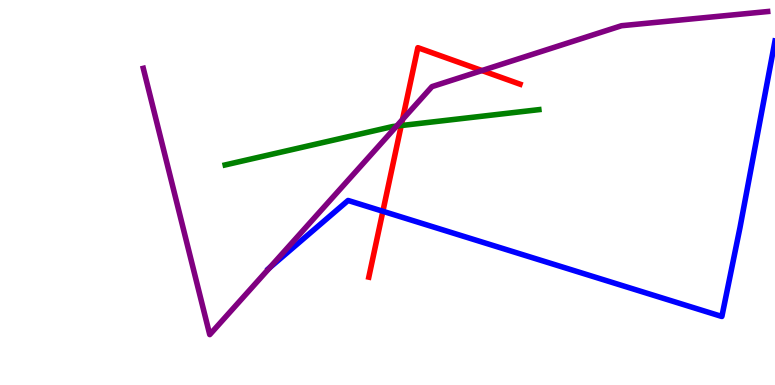[{'lines': ['blue', 'red'], 'intersections': [{'x': 4.94, 'y': 4.51}]}, {'lines': ['green', 'red'], 'intersections': [{'x': 5.18, 'y': 6.74}]}, {'lines': ['purple', 'red'], 'intersections': [{'x': 5.19, 'y': 6.9}, {'x': 6.22, 'y': 8.17}]}, {'lines': ['blue', 'green'], 'intersections': []}, {'lines': ['blue', 'purple'], 'intersections': [{'x': 3.48, 'y': 3.05}]}, {'lines': ['green', 'purple'], 'intersections': [{'x': 5.12, 'y': 6.73}]}]